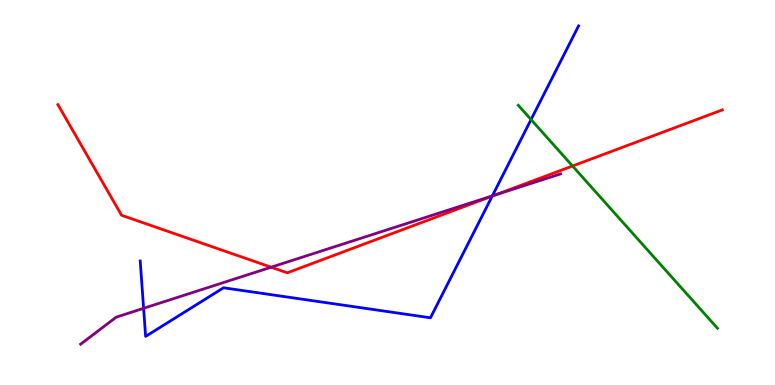[{'lines': ['blue', 'red'], 'intersections': [{'x': 6.35, 'y': 4.91}]}, {'lines': ['green', 'red'], 'intersections': [{'x': 7.39, 'y': 5.69}]}, {'lines': ['purple', 'red'], 'intersections': [{'x': 3.5, 'y': 3.06}, {'x': 6.39, 'y': 4.94}]}, {'lines': ['blue', 'green'], 'intersections': [{'x': 6.85, 'y': 6.89}]}, {'lines': ['blue', 'purple'], 'intersections': [{'x': 1.85, 'y': 1.99}, {'x': 6.35, 'y': 4.91}]}, {'lines': ['green', 'purple'], 'intersections': []}]